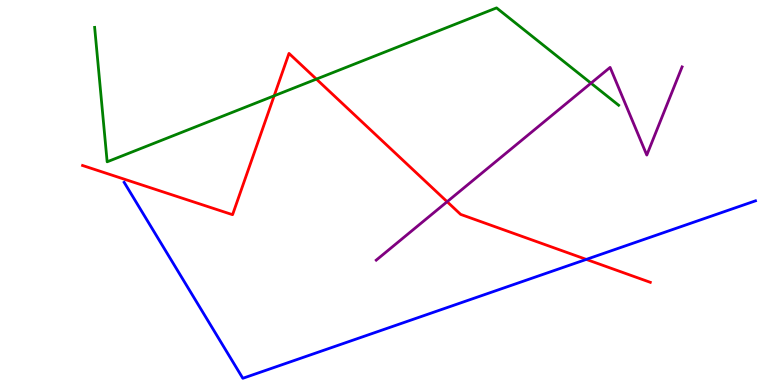[{'lines': ['blue', 'red'], 'intersections': [{'x': 7.57, 'y': 3.26}]}, {'lines': ['green', 'red'], 'intersections': [{'x': 3.54, 'y': 7.51}, {'x': 4.08, 'y': 7.95}]}, {'lines': ['purple', 'red'], 'intersections': [{'x': 5.77, 'y': 4.76}]}, {'lines': ['blue', 'green'], 'intersections': []}, {'lines': ['blue', 'purple'], 'intersections': []}, {'lines': ['green', 'purple'], 'intersections': [{'x': 7.63, 'y': 7.84}]}]